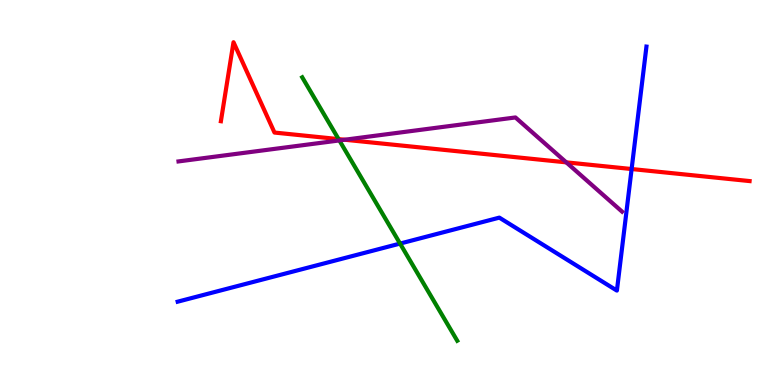[{'lines': ['blue', 'red'], 'intersections': [{'x': 8.15, 'y': 5.61}]}, {'lines': ['green', 'red'], 'intersections': [{'x': 4.37, 'y': 6.39}]}, {'lines': ['purple', 'red'], 'intersections': [{'x': 4.45, 'y': 6.37}, {'x': 7.31, 'y': 5.78}]}, {'lines': ['blue', 'green'], 'intersections': [{'x': 5.16, 'y': 3.67}]}, {'lines': ['blue', 'purple'], 'intersections': []}, {'lines': ['green', 'purple'], 'intersections': [{'x': 4.38, 'y': 6.35}]}]